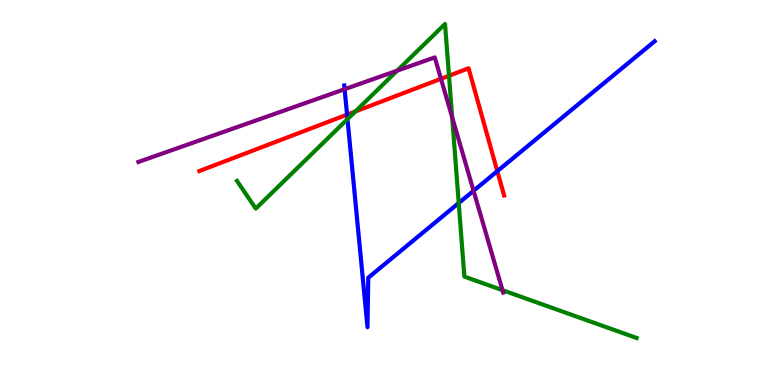[{'lines': ['blue', 'red'], 'intersections': [{'x': 4.48, 'y': 7.02}, {'x': 6.42, 'y': 5.55}]}, {'lines': ['green', 'red'], 'intersections': [{'x': 4.58, 'y': 7.1}, {'x': 5.79, 'y': 8.03}]}, {'lines': ['purple', 'red'], 'intersections': [{'x': 5.69, 'y': 7.95}]}, {'lines': ['blue', 'green'], 'intersections': [{'x': 4.48, 'y': 6.91}, {'x': 5.92, 'y': 4.73}]}, {'lines': ['blue', 'purple'], 'intersections': [{'x': 4.45, 'y': 7.68}, {'x': 6.11, 'y': 5.04}]}, {'lines': ['green', 'purple'], 'intersections': [{'x': 5.13, 'y': 8.16}, {'x': 5.83, 'y': 6.95}, {'x': 6.48, 'y': 2.46}]}]